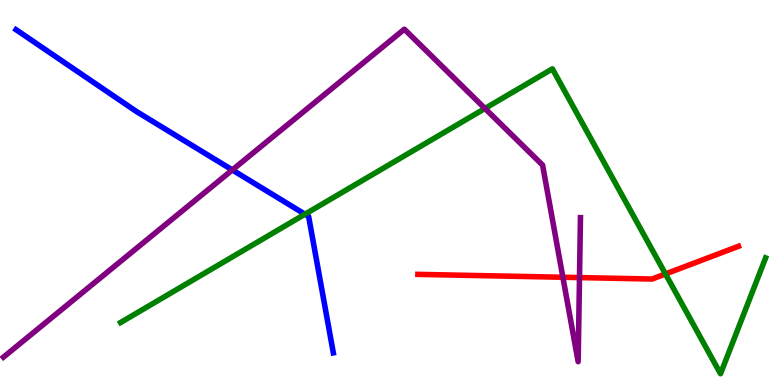[{'lines': ['blue', 'red'], 'intersections': []}, {'lines': ['green', 'red'], 'intersections': [{'x': 8.59, 'y': 2.88}]}, {'lines': ['purple', 'red'], 'intersections': [{'x': 7.26, 'y': 2.8}, {'x': 7.48, 'y': 2.79}]}, {'lines': ['blue', 'green'], 'intersections': [{'x': 3.93, 'y': 4.44}]}, {'lines': ['blue', 'purple'], 'intersections': [{'x': 3.0, 'y': 5.59}]}, {'lines': ['green', 'purple'], 'intersections': [{'x': 6.26, 'y': 7.18}]}]